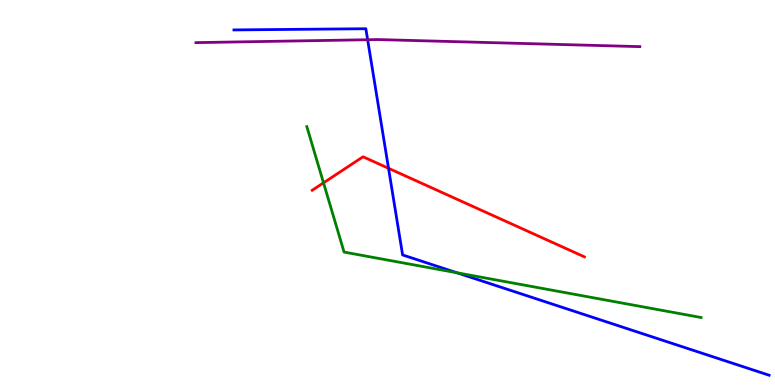[{'lines': ['blue', 'red'], 'intersections': [{'x': 5.01, 'y': 5.63}]}, {'lines': ['green', 'red'], 'intersections': [{'x': 4.17, 'y': 5.25}]}, {'lines': ['purple', 'red'], 'intersections': []}, {'lines': ['blue', 'green'], 'intersections': [{'x': 5.9, 'y': 2.92}]}, {'lines': ['blue', 'purple'], 'intersections': [{'x': 4.74, 'y': 8.97}]}, {'lines': ['green', 'purple'], 'intersections': []}]